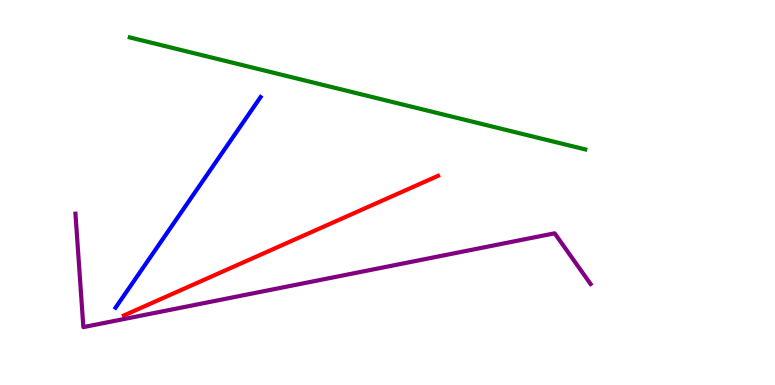[{'lines': ['blue', 'red'], 'intersections': []}, {'lines': ['green', 'red'], 'intersections': []}, {'lines': ['purple', 'red'], 'intersections': []}, {'lines': ['blue', 'green'], 'intersections': []}, {'lines': ['blue', 'purple'], 'intersections': []}, {'lines': ['green', 'purple'], 'intersections': []}]